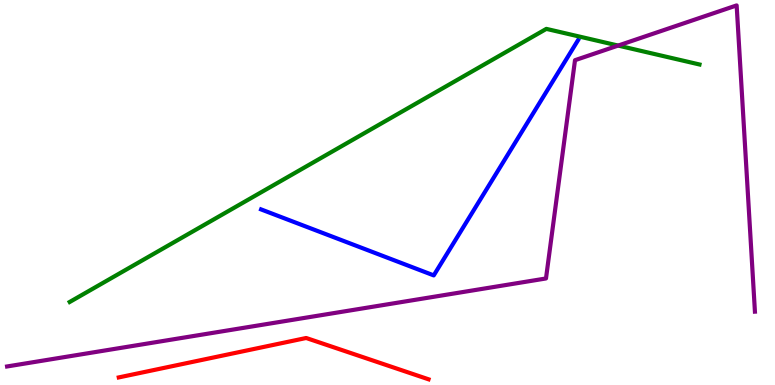[{'lines': ['blue', 'red'], 'intersections': []}, {'lines': ['green', 'red'], 'intersections': []}, {'lines': ['purple', 'red'], 'intersections': []}, {'lines': ['blue', 'green'], 'intersections': []}, {'lines': ['blue', 'purple'], 'intersections': []}, {'lines': ['green', 'purple'], 'intersections': [{'x': 7.98, 'y': 8.82}]}]